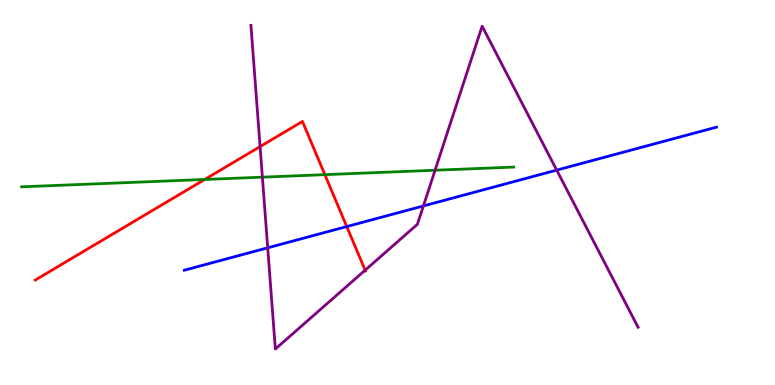[{'lines': ['blue', 'red'], 'intersections': [{'x': 4.47, 'y': 4.12}]}, {'lines': ['green', 'red'], 'intersections': [{'x': 2.64, 'y': 5.34}, {'x': 4.19, 'y': 5.46}]}, {'lines': ['purple', 'red'], 'intersections': [{'x': 3.36, 'y': 6.19}, {'x': 4.71, 'y': 2.98}]}, {'lines': ['blue', 'green'], 'intersections': []}, {'lines': ['blue', 'purple'], 'intersections': [{'x': 3.45, 'y': 3.56}, {'x': 5.46, 'y': 4.65}, {'x': 7.18, 'y': 5.58}]}, {'lines': ['green', 'purple'], 'intersections': [{'x': 3.39, 'y': 5.4}, {'x': 5.61, 'y': 5.58}]}]